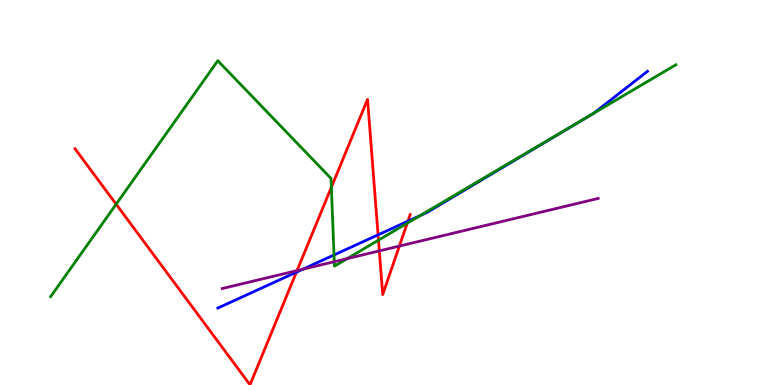[{'lines': ['blue', 'red'], 'intersections': [{'x': 3.82, 'y': 2.93}, {'x': 4.88, 'y': 3.9}, {'x': 5.26, 'y': 4.25}]}, {'lines': ['green', 'red'], 'intersections': [{'x': 1.5, 'y': 4.7}, {'x': 4.28, 'y': 5.14}, {'x': 4.88, 'y': 3.76}, {'x': 5.25, 'y': 4.2}]}, {'lines': ['purple', 'red'], 'intersections': [{'x': 3.83, 'y': 2.97}, {'x': 4.89, 'y': 3.48}, {'x': 5.15, 'y': 3.61}]}, {'lines': ['blue', 'green'], 'intersections': [{'x': 4.31, 'y': 3.38}, {'x': 5.42, 'y': 4.4}, {'x': 7.66, 'y': 7.06}]}, {'lines': ['blue', 'purple'], 'intersections': [{'x': 3.91, 'y': 3.01}]}, {'lines': ['green', 'purple'], 'intersections': [{'x': 4.31, 'y': 3.2}, {'x': 4.48, 'y': 3.28}]}]